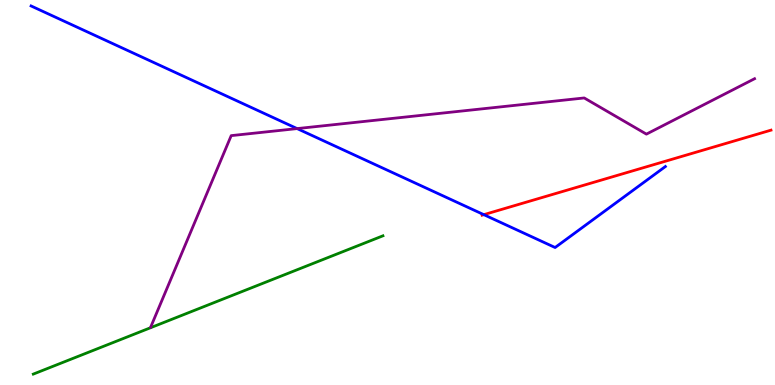[{'lines': ['blue', 'red'], 'intersections': [{'x': 6.24, 'y': 4.42}]}, {'lines': ['green', 'red'], 'intersections': []}, {'lines': ['purple', 'red'], 'intersections': []}, {'lines': ['blue', 'green'], 'intersections': []}, {'lines': ['blue', 'purple'], 'intersections': [{'x': 3.83, 'y': 6.66}]}, {'lines': ['green', 'purple'], 'intersections': []}]